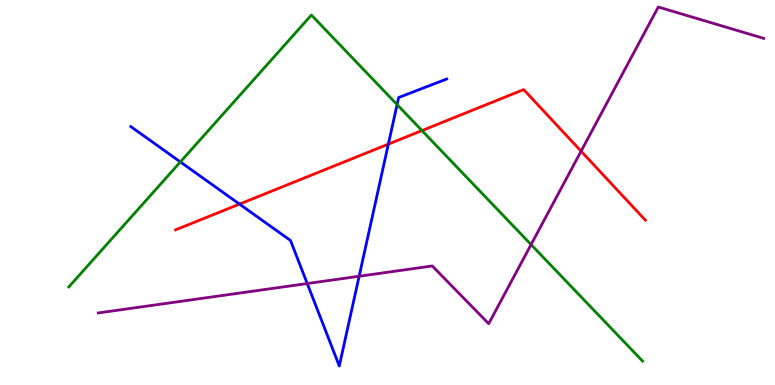[{'lines': ['blue', 'red'], 'intersections': [{'x': 3.09, 'y': 4.7}, {'x': 5.01, 'y': 6.26}]}, {'lines': ['green', 'red'], 'intersections': [{'x': 5.44, 'y': 6.61}]}, {'lines': ['purple', 'red'], 'intersections': [{'x': 7.5, 'y': 6.07}]}, {'lines': ['blue', 'green'], 'intersections': [{'x': 2.33, 'y': 5.79}, {'x': 5.12, 'y': 7.28}]}, {'lines': ['blue', 'purple'], 'intersections': [{'x': 3.96, 'y': 2.64}, {'x': 4.63, 'y': 2.82}]}, {'lines': ['green', 'purple'], 'intersections': [{'x': 6.85, 'y': 3.65}]}]